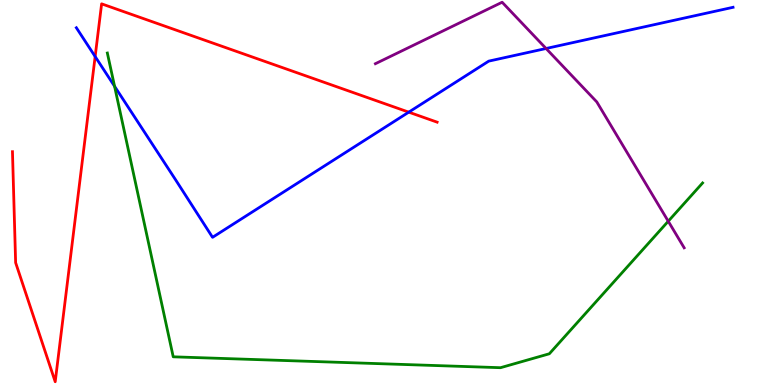[{'lines': ['blue', 'red'], 'intersections': [{'x': 1.23, 'y': 8.53}, {'x': 5.27, 'y': 7.09}]}, {'lines': ['green', 'red'], 'intersections': []}, {'lines': ['purple', 'red'], 'intersections': []}, {'lines': ['blue', 'green'], 'intersections': [{'x': 1.48, 'y': 7.76}]}, {'lines': ['blue', 'purple'], 'intersections': [{'x': 7.05, 'y': 8.74}]}, {'lines': ['green', 'purple'], 'intersections': [{'x': 8.62, 'y': 4.25}]}]